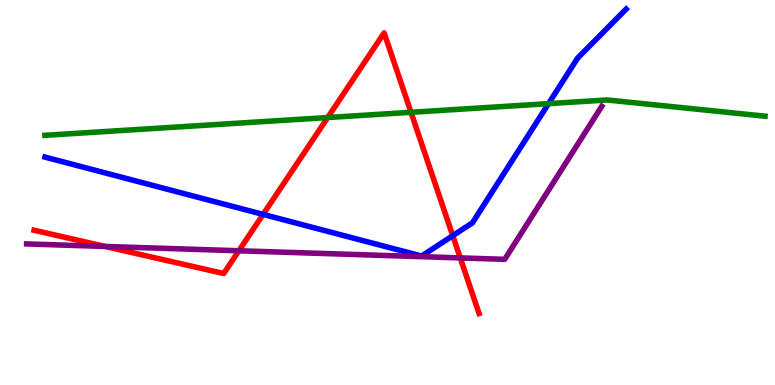[{'lines': ['blue', 'red'], 'intersections': [{'x': 3.39, 'y': 4.43}, {'x': 5.84, 'y': 3.88}]}, {'lines': ['green', 'red'], 'intersections': [{'x': 4.23, 'y': 6.95}, {'x': 5.3, 'y': 7.08}]}, {'lines': ['purple', 'red'], 'intersections': [{'x': 1.36, 'y': 3.6}, {'x': 3.08, 'y': 3.49}, {'x': 5.94, 'y': 3.3}]}, {'lines': ['blue', 'green'], 'intersections': [{'x': 7.08, 'y': 7.31}]}, {'lines': ['blue', 'purple'], 'intersections': []}, {'lines': ['green', 'purple'], 'intersections': []}]